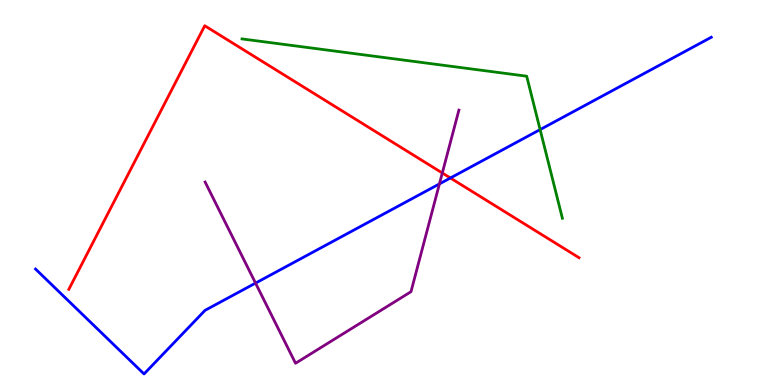[{'lines': ['blue', 'red'], 'intersections': [{'x': 5.81, 'y': 5.38}]}, {'lines': ['green', 'red'], 'intersections': []}, {'lines': ['purple', 'red'], 'intersections': [{'x': 5.71, 'y': 5.51}]}, {'lines': ['blue', 'green'], 'intersections': [{'x': 6.97, 'y': 6.63}]}, {'lines': ['blue', 'purple'], 'intersections': [{'x': 3.3, 'y': 2.65}, {'x': 5.67, 'y': 5.22}]}, {'lines': ['green', 'purple'], 'intersections': []}]